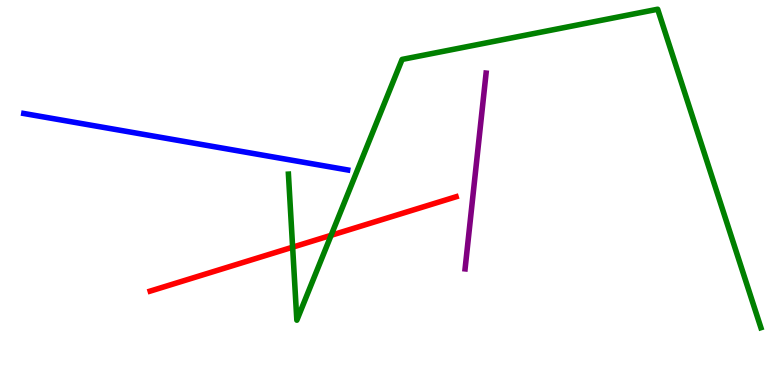[{'lines': ['blue', 'red'], 'intersections': []}, {'lines': ['green', 'red'], 'intersections': [{'x': 3.78, 'y': 3.58}, {'x': 4.27, 'y': 3.89}]}, {'lines': ['purple', 'red'], 'intersections': []}, {'lines': ['blue', 'green'], 'intersections': []}, {'lines': ['blue', 'purple'], 'intersections': []}, {'lines': ['green', 'purple'], 'intersections': []}]